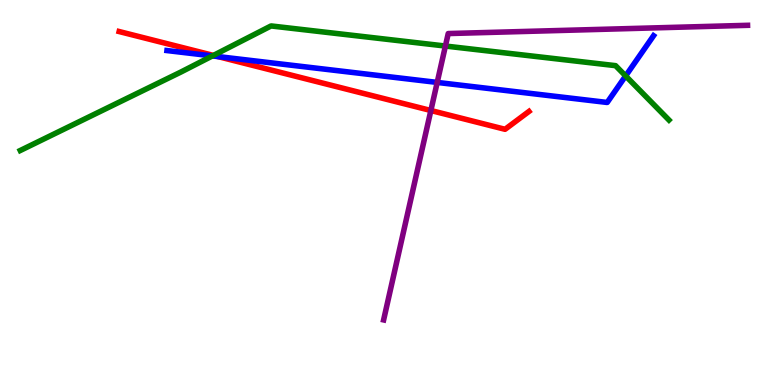[{'lines': ['blue', 'red'], 'intersections': [{'x': 2.81, 'y': 8.53}]}, {'lines': ['green', 'red'], 'intersections': [{'x': 2.75, 'y': 8.56}]}, {'lines': ['purple', 'red'], 'intersections': [{'x': 5.56, 'y': 7.13}]}, {'lines': ['blue', 'green'], 'intersections': [{'x': 2.74, 'y': 8.55}, {'x': 8.07, 'y': 8.03}]}, {'lines': ['blue', 'purple'], 'intersections': [{'x': 5.64, 'y': 7.86}]}, {'lines': ['green', 'purple'], 'intersections': [{'x': 5.75, 'y': 8.8}]}]